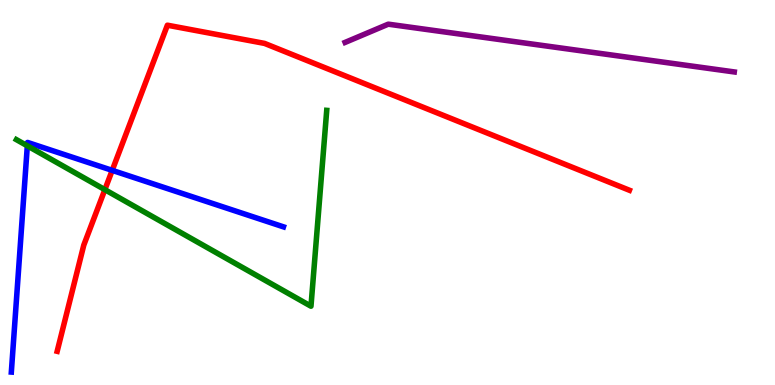[{'lines': ['blue', 'red'], 'intersections': [{'x': 1.45, 'y': 5.58}]}, {'lines': ['green', 'red'], 'intersections': [{'x': 1.35, 'y': 5.07}]}, {'lines': ['purple', 'red'], 'intersections': []}, {'lines': ['blue', 'green'], 'intersections': [{'x': 0.353, 'y': 6.21}]}, {'lines': ['blue', 'purple'], 'intersections': []}, {'lines': ['green', 'purple'], 'intersections': []}]